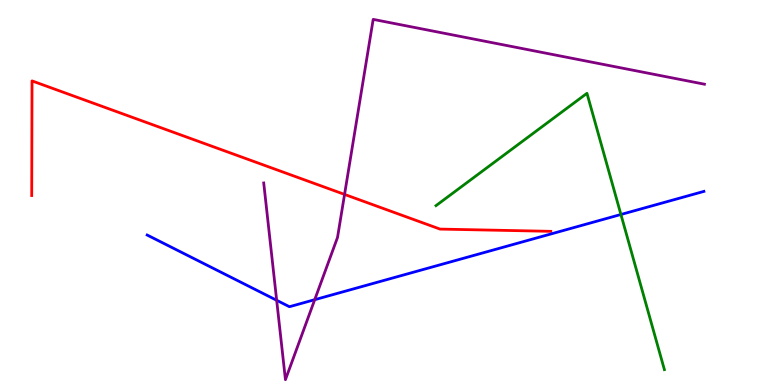[{'lines': ['blue', 'red'], 'intersections': []}, {'lines': ['green', 'red'], 'intersections': []}, {'lines': ['purple', 'red'], 'intersections': [{'x': 4.45, 'y': 4.95}]}, {'lines': ['blue', 'green'], 'intersections': [{'x': 8.01, 'y': 4.43}]}, {'lines': ['blue', 'purple'], 'intersections': [{'x': 3.57, 'y': 2.2}, {'x': 4.06, 'y': 2.22}]}, {'lines': ['green', 'purple'], 'intersections': []}]